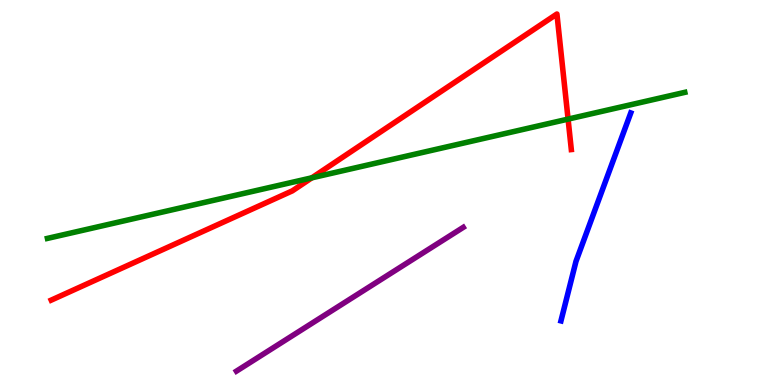[{'lines': ['blue', 'red'], 'intersections': []}, {'lines': ['green', 'red'], 'intersections': [{'x': 4.02, 'y': 5.38}, {'x': 7.33, 'y': 6.91}]}, {'lines': ['purple', 'red'], 'intersections': []}, {'lines': ['blue', 'green'], 'intersections': []}, {'lines': ['blue', 'purple'], 'intersections': []}, {'lines': ['green', 'purple'], 'intersections': []}]